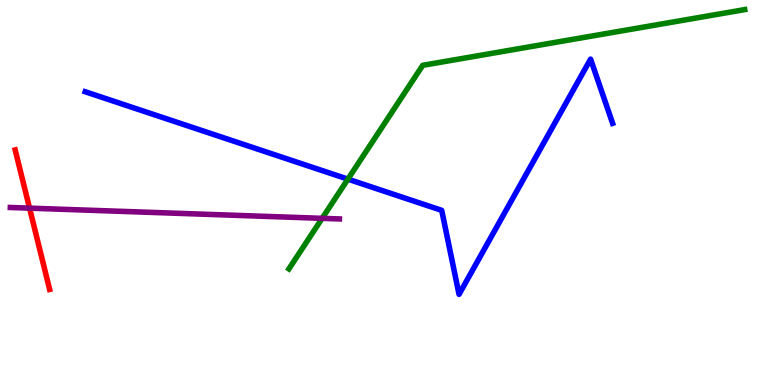[{'lines': ['blue', 'red'], 'intersections': []}, {'lines': ['green', 'red'], 'intersections': []}, {'lines': ['purple', 'red'], 'intersections': [{'x': 0.381, 'y': 4.59}]}, {'lines': ['blue', 'green'], 'intersections': [{'x': 4.49, 'y': 5.35}]}, {'lines': ['blue', 'purple'], 'intersections': []}, {'lines': ['green', 'purple'], 'intersections': [{'x': 4.16, 'y': 4.33}]}]